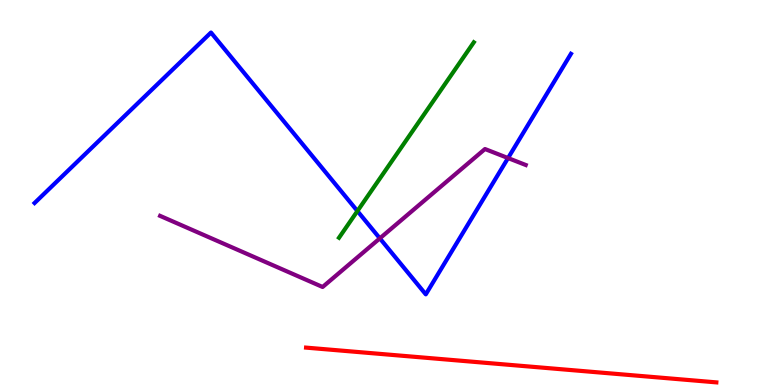[{'lines': ['blue', 'red'], 'intersections': []}, {'lines': ['green', 'red'], 'intersections': []}, {'lines': ['purple', 'red'], 'intersections': []}, {'lines': ['blue', 'green'], 'intersections': [{'x': 4.61, 'y': 4.52}]}, {'lines': ['blue', 'purple'], 'intersections': [{'x': 4.9, 'y': 3.81}, {'x': 6.56, 'y': 5.89}]}, {'lines': ['green', 'purple'], 'intersections': []}]